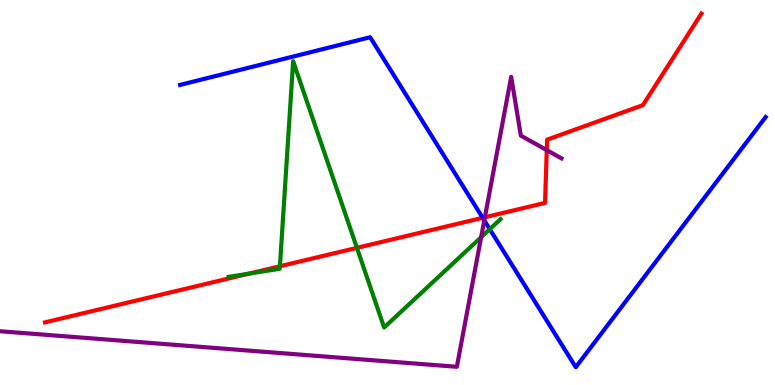[{'lines': ['blue', 'red'], 'intersections': [{'x': 6.23, 'y': 4.34}]}, {'lines': ['green', 'red'], 'intersections': [{'x': 3.21, 'y': 2.89}, {'x': 3.61, 'y': 3.08}, {'x': 4.61, 'y': 3.56}]}, {'lines': ['purple', 'red'], 'intersections': [{'x': 6.26, 'y': 4.36}, {'x': 7.05, 'y': 6.1}]}, {'lines': ['blue', 'green'], 'intersections': [{'x': 6.32, 'y': 4.05}]}, {'lines': ['blue', 'purple'], 'intersections': [{'x': 6.25, 'y': 4.28}]}, {'lines': ['green', 'purple'], 'intersections': [{'x': 6.21, 'y': 3.84}]}]